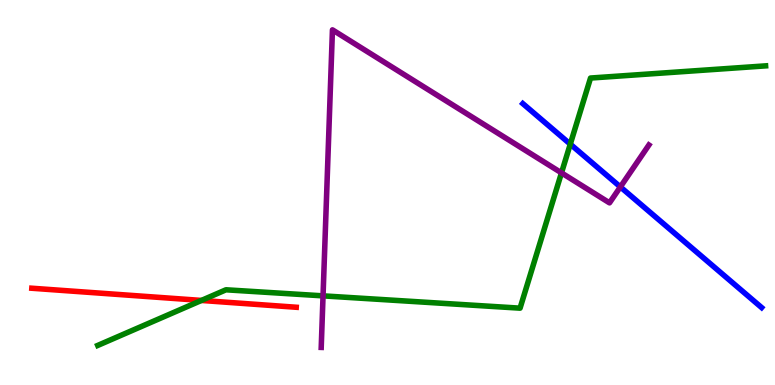[{'lines': ['blue', 'red'], 'intersections': []}, {'lines': ['green', 'red'], 'intersections': [{'x': 2.6, 'y': 2.2}]}, {'lines': ['purple', 'red'], 'intersections': []}, {'lines': ['blue', 'green'], 'intersections': [{'x': 7.36, 'y': 6.26}]}, {'lines': ['blue', 'purple'], 'intersections': [{'x': 8.0, 'y': 5.14}]}, {'lines': ['green', 'purple'], 'intersections': [{'x': 4.17, 'y': 2.32}, {'x': 7.25, 'y': 5.51}]}]